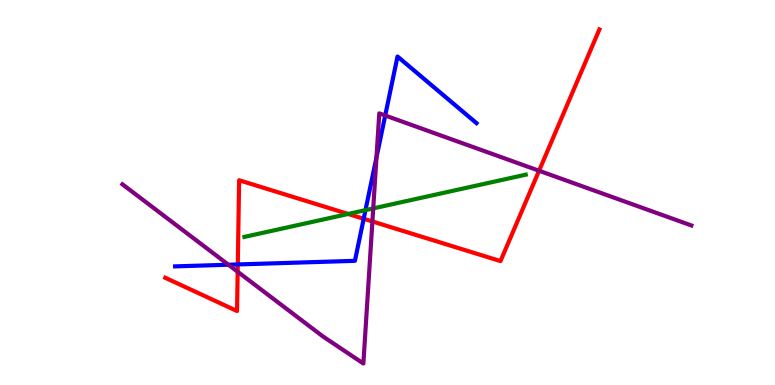[{'lines': ['blue', 'red'], 'intersections': [{'x': 3.07, 'y': 3.13}, {'x': 4.69, 'y': 4.32}]}, {'lines': ['green', 'red'], 'intersections': [{'x': 4.49, 'y': 4.44}]}, {'lines': ['purple', 'red'], 'intersections': [{'x': 3.07, 'y': 2.94}, {'x': 4.81, 'y': 4.25}, {'x': 6.96, 'y': 5.57}]}, {'lines': ['blue', 'green'], 'intersections': [{'x': 4.72, 'y': 4.54}]}, {'lines': ['blue', 'purple'], 'intersections': [{'x': 2.95, 'y': 3.12}, {'x': 4.86, 'y': 5.91}, {'x': 4.97, 'y': 7.0}]}, {'lines': ['green', 'purple'], 'intersections': [{'x': 4.82, 'y': 4.59}]}]